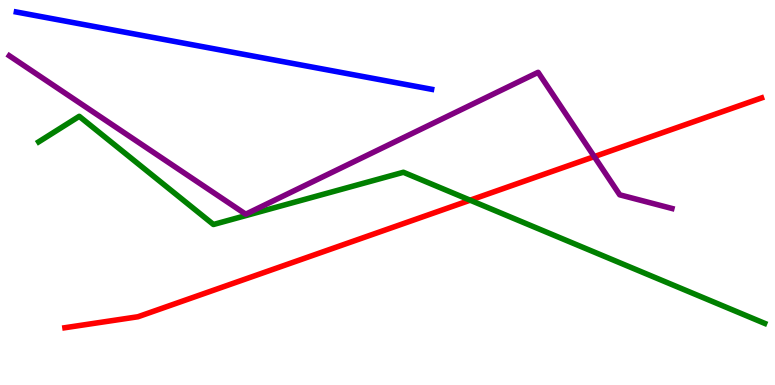[{'lines': ['blue', 'red'], 'intersections': []}, {'lines': ['green', 'red'], 'intersections': [{'x': 6.07, 'y': 4.8}]}, {'lines': ['purple', 'red'], 'intersections': [{'x': 7.67, 'y': 5.93}]}, {'lines': ['blue', 'green'], 'intersections': []}, {'lines': ['blue', 'purple'], 'intersections': []}, {'lines': ['green', 'purple'], 'intersections': []}]